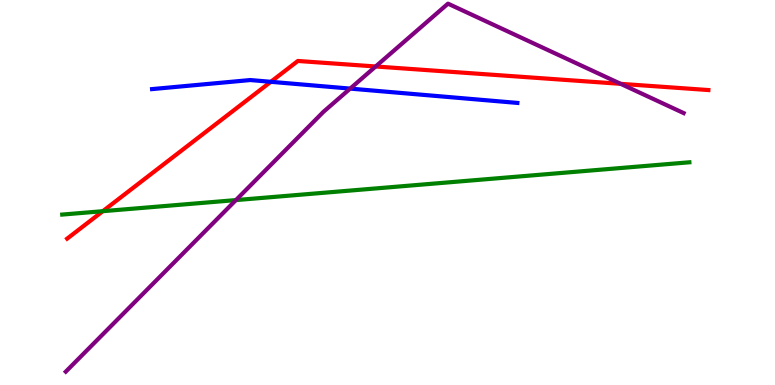[{'lines': ['blue', 'red'], 'intersections': [{'x': 3.49, 'y': 7.88}]}, {'lines': ['green', 'red'], 'intersections': [{'x': 1.33, 'y': 4.51}]}, {'lines': ['purple', 'red'], 'intersections': [{'x': 4.85, 'y': 8.27}, {'x': 8.01, 'y': 7.82}]}, {'lines': ['blue', 'green'], 'intersections': []}, {'lines': ['blue', 'purple'], 'intersections': [{'x': 4.52, 'y': 7.7}]}, {'lines': ['green', 'purple'], 'intersections': [{'x': 3.04, 'y': 4.8}]}]